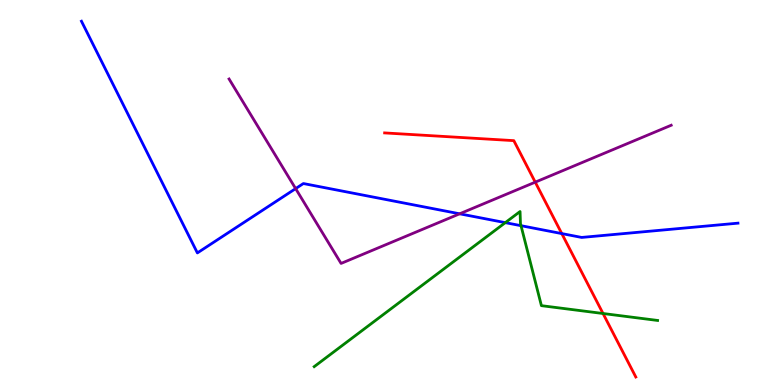[{'lines': ['blue', 'red'], 'intersections': [{'x': 7.25, 'y': 3.93}]}, {'lines': ['green', 'red'], 'intersections': [{'x': 7.78, 'y': 1.86}]}, {'lines': ['purple', 'red'], 'intersections': [{'x': 6.91, 'y': 5.27}]}, {'lines': ['blue', 'green'], 'intersections': [{'x': 6.52, 'y': 4.22}, {'x': 6.72, 'y': 4.14}]}, {'lines': ['blue', 'purple'], 'intersections': [{'x': 3.81, 'y': 5.1}, {'x': 5.93, 'y': 4.45}]}, {'lines': ['green', 'purple'], 'intersections': []}]